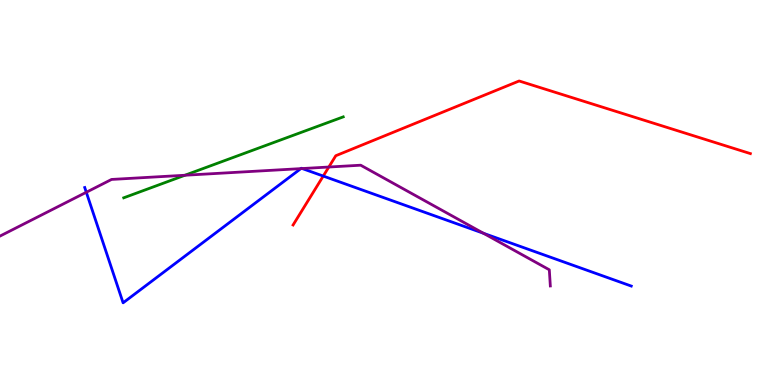[{'lines': ['blue', 'red'], 'intersections': [{'x': 4.17, 'y': 5.43}]}, {'lines': ['green', 'red'], 'intersections': []}, {'lines': ['purple', 'red'], 'intersections': [{'x': 4.24, 'y': 5.66}]}, {'lines': ['blue', 'green'], 'intersections': []}, {'lines': ['blue', 'purple'], 'intersections': [{'x': 1.11, 'y': 5.01}, {'x': 3.88, 'y': 5.62}, {'x': 3.9, 'y': 5.62}, {'x': 6.24, 'y': 3.94}]}, {'lines': ['green', 'purple'], 'intersections': [{'x': 2.39, 'y': 5.45}]}]